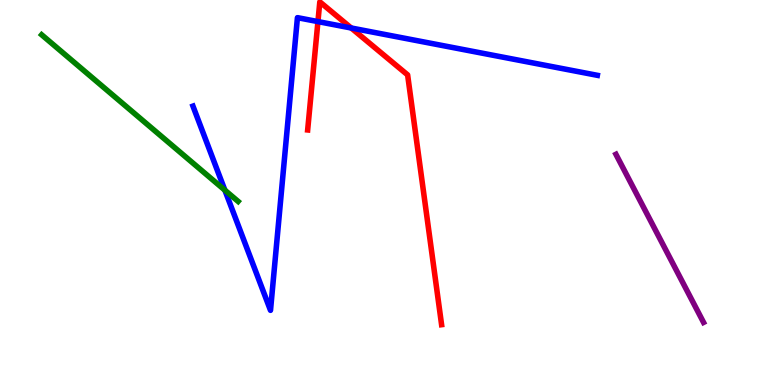[{'lines': ['blue', 'red'], 'intersections': [{'x': 4.1, 'y': 9.44}, {'x': 4.53, 'y': 9.27}]}, {'lines': ['green', 'red'], 'intersections': []}, {'lines': ['purple', 'red'], 'intersections': []}, {'lines': ['blue', 'green'], 'intersections': [{'x': 2.9, 'y': 5.06}]}, {'lines': ['blue', 'purple'], 'intersections': []}, {'lines': ['green', 'purple'], 'intersections': []}]